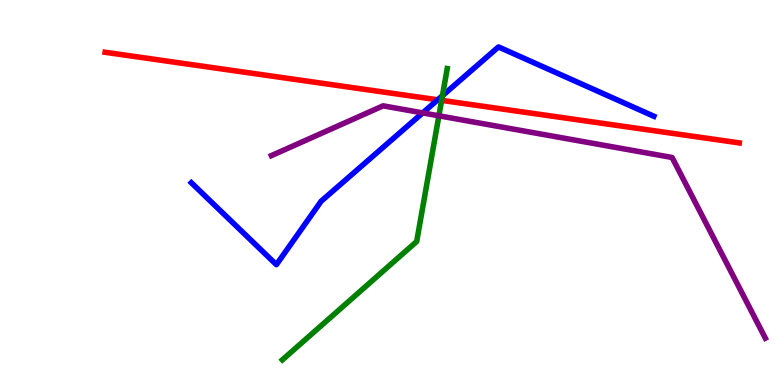[{'lines': ['blue', 'red'], 'intersections': [{'x': 5.65, 'y': 7.41}]}, {'lines': ['green', 'red'], 'intersections': [{'x': 5.7, 'y': 7.39}]}, {'lines': ['purple', 'red'], 'intersections': []}, {'lines': ['blue', 'green'], 'intersections': [{'x': 5.71, 'y': 7.51}]}, {'lines': ['blue', 'purple'], 'intersections': [{'x': 5.45, 'y': 7.07}]}, {'lines': ['green', 'purple'], 'intersections': [{'x': 5.66, 'y': 6.99}]}]